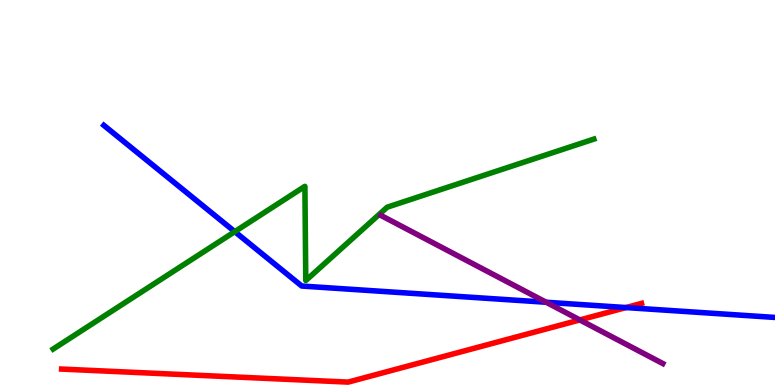[{'lines': ['blue', 'red'], 'intersections': [{'x': 8.08, 'y': 2.01}]}, {'lines': ['green', 'red'], 'intersections': []}, {'lines': ['purple', 'red'], 'intersections': [{'x': 7.48, 'y': 1.69}]}, {'lines': ['blue', 'green'], 'intersections': [{'x': 3.03, 'y': 3.98}]}, {'lines': ['blue', 'purple'], 'intersections': [{'x': 7.05, 'y': 2.15}]}, {'lines': ['green', 'purple'], 'intersections': []}]